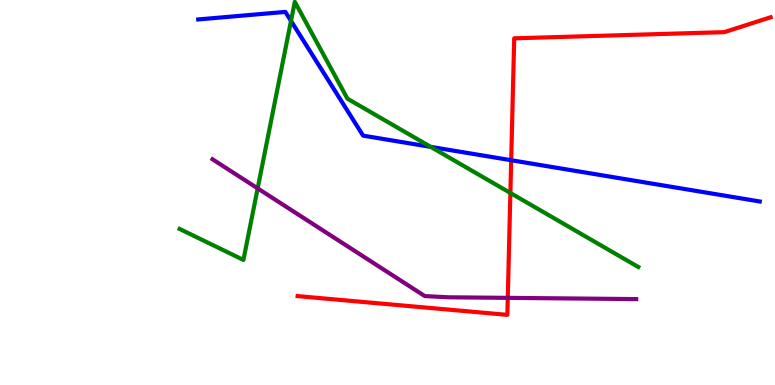[{'lines': ['blue', 'red'], 'intersections': [{'x': 6.6, 'y': 5.84}]}, {'lines': ['green', 'red'], 'intersections': [{'x': 6.59, 'y': 4.99}]}, {'lines': ['purple', 'red'], 'intersections': [{'x': 6.55, 'y': 2.26}]}, {'lines': ['blue', 'green'], 'intersections': [{'x': 3.75, 'y': 9.46}, {'x': 5.56, 'y': 6.19}]}, {'lines': ['blue', 'purple'], 'intersections': []}, {'lines': ['green', 'purple'], 'intersections': [{'x': 3.32, 'y': 5.11}]}]